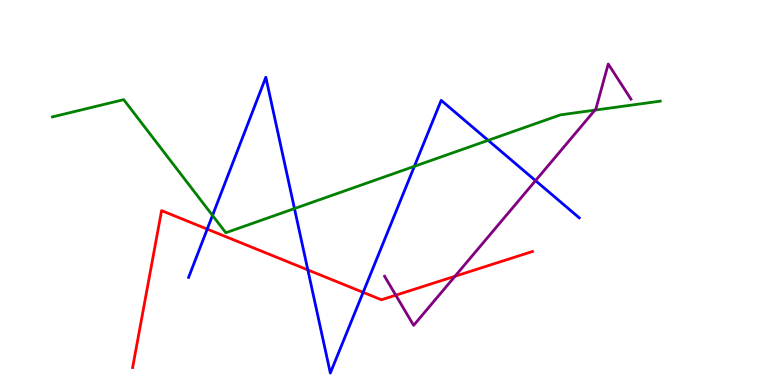[{'lines': ['blue', 'red'], 'intersections': [{'x': 2.67, 'y': 4.05}, {'x': 3.97, 'y': 2.99}, {'x': 4.69, 'y': 2.41}]}, {'lines': ['green', 'red'], 'intersections': []}, {'lines': ['purple', 'red'], 'intersections': [{'x': 5.11, 'y': 2.33}, {'x': 5.87, 'y': 2.82}]}, {'lines': ['blue', 'green'], 'intersections': [{'x': 2.74, 'y': 4.4}, {'x': 3.8, 'y': 4.58}, {'x': 5.35, 'y': 5.68}, {'x': 6.3, 'y': 6.35}]}, {'lines': ['blue', 'purple'], 'intersections': [{'x': 6.91, 'y': 5.31}]}, {'lines': ['green', 'purple'], 'intersections': [{'x': 7.68, 'y': 7.14}]}]